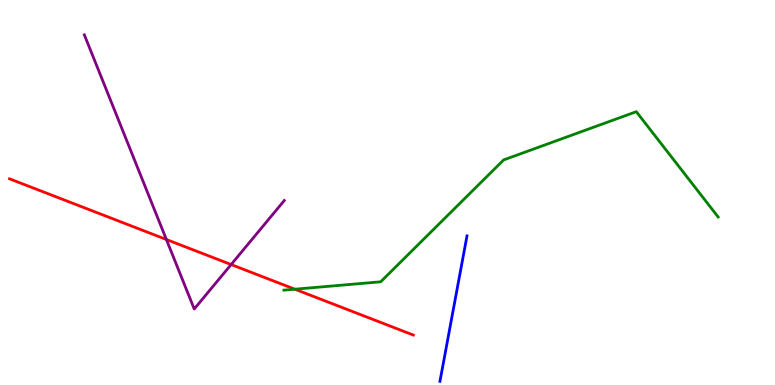[{'lines': ['blue', 'red'], 'intersections': []}, {'lines': ['green', 'red'], 'intersections': [{'x': 3.8, 'y': 2.49}]}, {'lines': ['purple', 'red'], 'intersections': [{'x': 2.15, 'y': 3.78}, {'x': 2.98, 'y': 3.13}]}, {'lines': ['blue', 'green'], 'intersections': []}, {'lines': ['blue', 'purple'], 'intersections': []}, {'lines': ['green', 'purple'], 'intersections': []}]